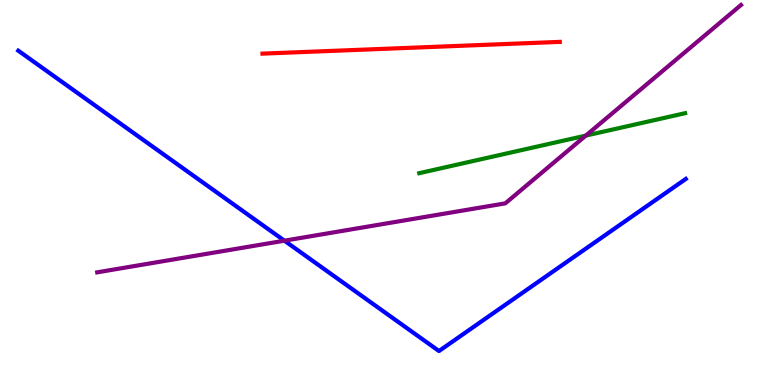[{'lines': ['blue', 'red'], 'intersections': []}, {'lines': ['green', 'red'], 'intersections': []}, {'lines': ['purple', 'red'], 'intersections': []}, {'lines': ['blue', 'green'], 'intersections': []}, {'lines': ['blue', 'purple'], 'intersections': [{'x': 3.67, 'y': 3.75}]}, {'lines': ['green', 'purple'], 'intersections': [{'x': 7.56, 'y': 6.48}]}]